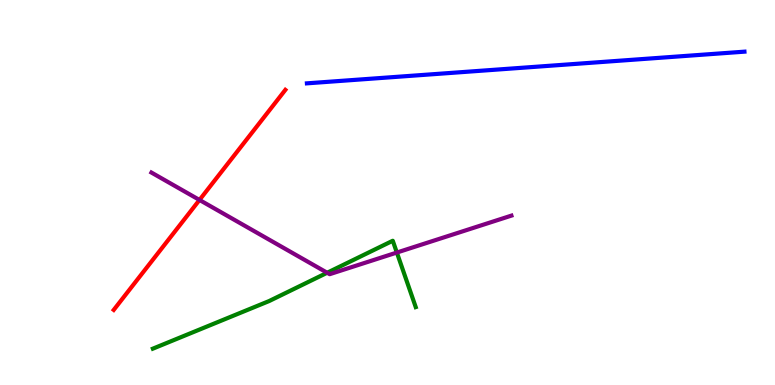[{'lines': ['blue', 'red'], 'intersections': []}, {'lines': ['green', 'red'], 'intersections': []}, {'lines': ['purple', 'red'], 'intersections': [{'x': 2.57, 'y': 4.81}]}, {'lines': ['blue', 'green'], 'intersections': []}, {'lines': ['blue', 'purple'], 'intersections': []}, {'lines': ['green', 'purple'], 'intersections': [{'x': 4.22, 'y': 2.92}, {'x': 5.12, 'y': 3.44}]}]